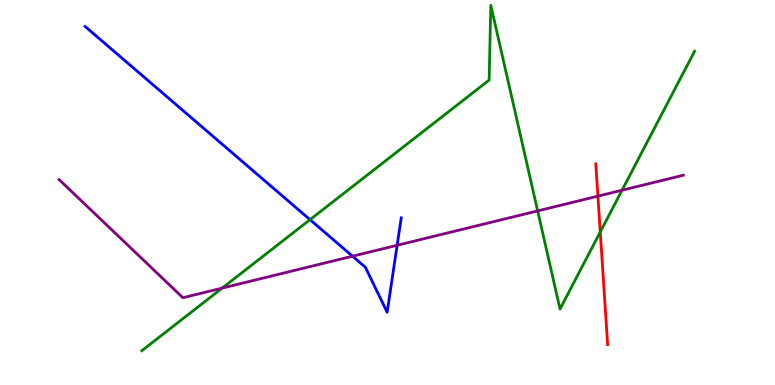[{'lines': ['blue', 'red'], 'intersections': []}, {'lines': ['green', 'red'], 'intersections': [{'x': 7.75, 'y': 3.97}]}, {'lines': ['purple', 'red'], 'intersections': [{'x': 7.71, 'y': 4.91}]}, {'lines': ['blue', 'green'], 'intersections': [{'x': 4.0, 'y': 4.29}]}, {'lines': ['blue', 'purple'], 'intersections': [{'x': 4.55, 'y': 3.35}, {'x': 5.12, 'y': 3.63}]}, {'lines': ['green', 'purple'], 'intersections': [{'x': 2.87, 'y': 2.52}, {'x': 6.94, 'y': 4.52}, {'x': 8.03, 'y': 5.06}]}]